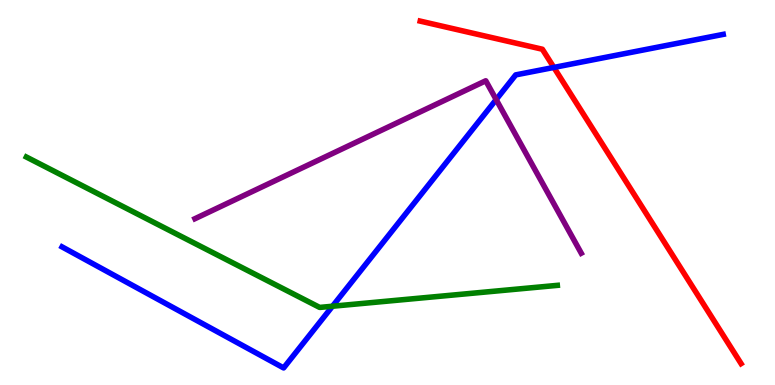[{'lines': ['blue', 'red'], 'intersections': [{'x': 7.15, 'y': 8.25}]}, {'lines': ['green', 'red'], 'intersections': []}, {'lines': ['purple', 'red'], 'intersections': []}, {'lines': ['blue', 'green'], 'intersections': [{'x': 4.29, 'y': 2.05}]}, {'lines': ['blue', 'purple'], 'intersections': [{'x': 6.4, 'y': 7.41}]}, {'lines': ['green', 'purple'], 'intersections': []}]